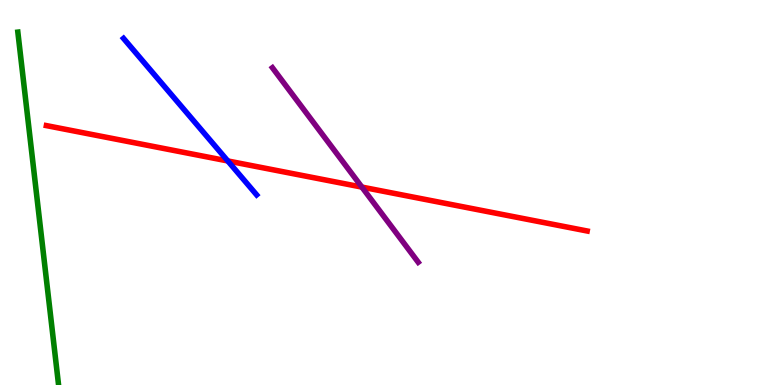[{'lines': ['blue', 'red'], 'intersections': [{'x': 2.94, 'y': 5.82}]}, {'lines': ['green', 'red'], 'intersections': []}, {'lines': ['purple', 'red'], 'intersections': [{'x': 4.67, 'y': 5.14}]}, {'lines': ['blue', 'green'], 'intersections': []}, {'lines': ['blue', 'purple'], 'intersections': []}, {'lines': ['green', 'purple'], 'intersections': []}]